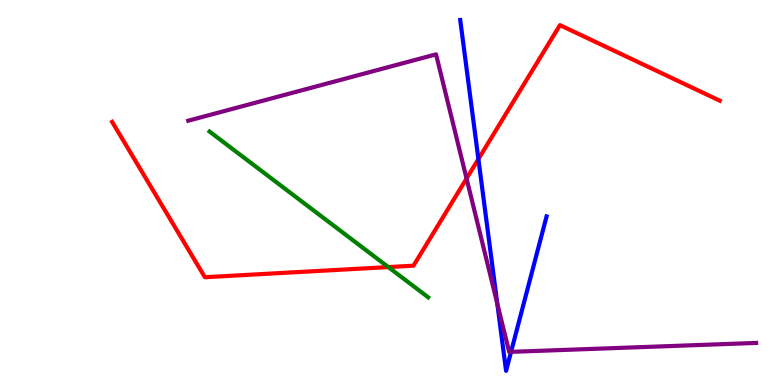[{'lines': ['blue', 'red'], 'intersections': [{'x': 6.17, 'y': 5.87}]}, {'lines': ['green', 'red'], 'intersections': [{'x': 5.01, 'y': 3.06}]}, {'lines': ['purple', 'red'], 'intersections': [{'x': 6.02, 'y': 5.36}]}, {'lines': ['blue', 'green'], 'intersections': []}, {'lines': ['blue', 'purple'], 'intersections': [{'x': 6.42, 'y': 2.12}, {'x': 6.59, 'y': 0.861}]}, {'lines': ['green', 'purple'], 'intersections': []}]